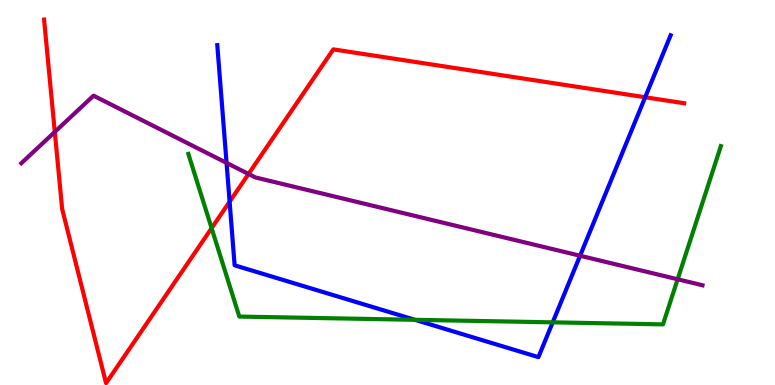[{'lines': ['blue', 'red'], 'intersections': [{'x': 2.96, 'y': 4.76}, {'x': 8.32, 'y': 7.47}]}, {'lines': ['green', 'red'], 'intersections': [{'x': 2.73, 'y': 4.07}]}, {'lines': ['purple', 'red'], 'intersections': [{'x': 0.707, 'y': 6.57}, {'x': 3.21, 'y': 5.48}]}, {'lines': ['blue', 'green'], 'intersections': [{'x': 5.35, 'y': 1.69}, {'x': 7.13, 'y': 1.63}]}, {'lines': ['blue', 'purple'], 'intersections': [{'x': 2.92, 'y': 5.77}, {'x': 7.48, 'y': 3.36}]}, {'lines': ['green', 'purple'], 'intersections': [{'x': 8.74, 'y': 2.75}]}]